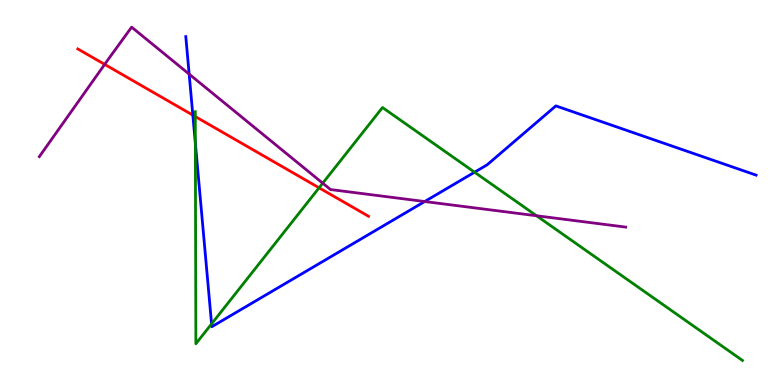[{'lines': ['blue', 'red'], 'intersections': [{'x': 2.49, 'y': 7.01}]}, {'lines': ['green', 'red'], 'intersections': [{'x': 2.52, 'y': 6.97}, {'x': 4.12, 'y': 5.12}]}, {'lines': ['purple', 'red'], 'intersections': [{'x': 1.35, 'y': 8.33}]}, {'lines': ['blue', 'green'], 'intersections': [{'x': 2.52, 'y': 6.28}, {'x': 2.73, 'y': 1.59}, {'x': 6.12, 'y': 5.53}]}, {'lines': ['blue', 'purple'], 'intersections': [{'x': 2.44, 'y': 8.07}, {'x': 5.48, 'y': 4.77}]}, {'lines': ['green', 'purple'], 'intersections': [{'x': 4.16, 'y': 5.24}, {'x': 6.92, 'y': 4.4}]}]